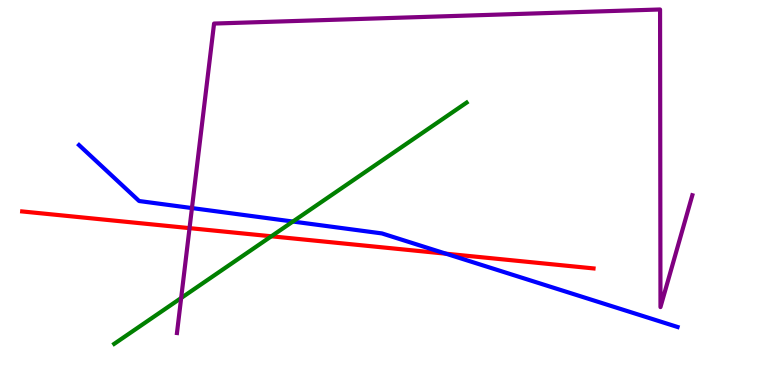[{'lines': ['blue', 'red'], 'intersections': [{'x': 5.76, 'y': 3.41}]}, {'lines': ['green', 'red'], 'intersections': [{'x': 3.5, 'y': 3.86}]}, {'lines': ['purple', 'red'], 'intersections': [{'x': 2.45, 'y': 4.07}]}, {'lines': ['blue', 'green'], 'intersections': [{'x': 3.78, 'y': 4.25}]}, {'lines': ['blue', 'purple'], 'intersections': [{'x': 2.48, 'y': 4.6}]}, {'lines': ['green', 'purple'], 'intersections': [{'x': 2.34, 'y': 2.26}]}]